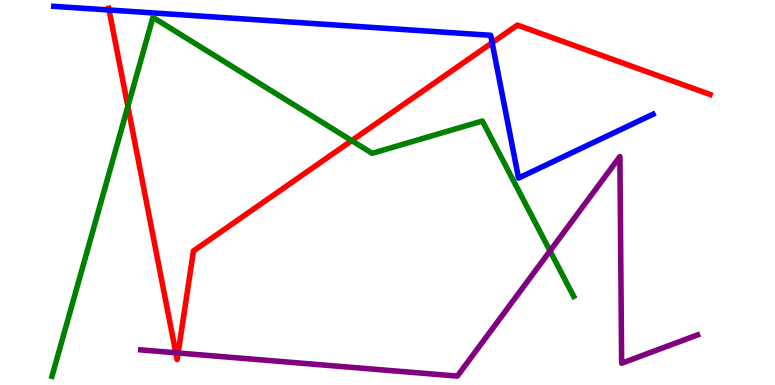[{'lines': ['blue', 'red'], 'intersections': [{'x': 1.41, 'y': 9.74}, {'x': 6.35, 'y': 8.89}]}, {'lines': ['green', 'red'], 'intersections': [{'x': 1.65, 'y': 7.23}, {'x': 4.54, 'y': 6.35}]}, {'lines': ['purple', 'red'], 'intersections': [{'x': 2.27, 'y': 0.837}, {'x': 2.3, 'y': 0.832}]}, {'lines': ['blue', 'green'], 'intersections': []}, {'lines': ['blue', 'purple'], 'intersections': []}, {'lines': ['green', 'purple'], 'intersections': [{'x': 7.1, 'y': 3.48}]}]